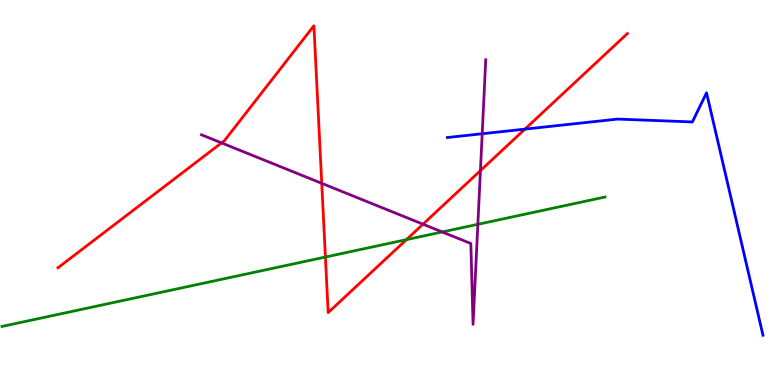[{'lines': ['blue', 'red'], 'intersections': [{'x': 6.77, 'y': 6.65}]}, {'lines': ['green', 'red'], 'intersections': [{'x': 4.2, 'y': 3.32}, {'x': 5.24, 'y': 3.78}]}, {'lines': ['purple', 'red'], 'intersections': [{'x': 2.86, 'y': 6.29}, {'x': 4.15, 'y': 5.24}, {'x': 5.46, 'y': 4.18}, {'x': 6.2, 'y': 5.57}]}, {'lines': ['blue', 'green'], 'intersections': []}, {'lines': ['blue', 'purple'], 'intersections': [{'x': 6.22, 'y': 6.53}]}, {'lines': ['green', 'purple'], 'intersections': [{'x': 5.71, 'y': 3.98}, {'x': 6.17, 'y': 4.17}]}]